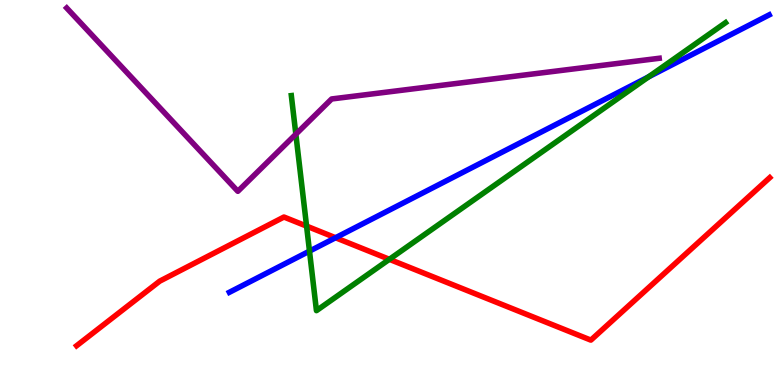[{'lines': ['blue', 'red'], 'intersections': [{'x': 4.33, 'y': 3.83}]}, {'lines': ['green', 'red'], 'intersections': [{'x': 3.96, 'y': 4.13}, {'x': 5.02, 'y': 3.26}]}, {'lines': ['purple', 'red'], 'intersections': []}, {'lines': ['blue', 'green'], 'intersections': [{'x': 3.99, 'y': 3.48}, {'x': 8.37, 'y': 8.0}]}, {'lines': ['blue', 'purple'], 'intersections': []}, {'lines': ['green', 'purple'], 'intersections': [{'x': 3.82, 'y': 6.51}]}]